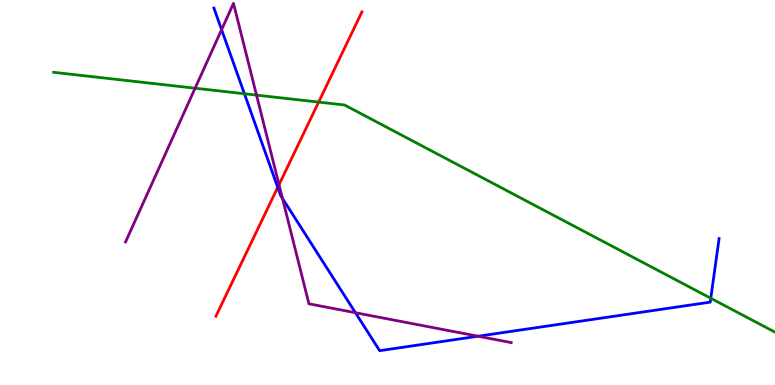[{'lines': ['blue', 'red'], 'intersections': [{'x': 3.58, 'y': 5.13}]}, {'lines': ['green', 'red'], 'intersections': [{'x': 4.11, 'y': 7.35}]}, {'lines': ['purple', 'red'], 'intersections': [{'x': 3.6, 'y': 5.2}]}, {'lines': ['blue', 'green'], 'intersections': [{'x': 3.15, 'y': 7.56}, {'x': 9.17, 'y': 2.25}]}, {'lines': ['blue', 'purple'], 'intersections': [{'x': 2.86, 'y': 9.23}, {'x': 3.64, 'y': 4.85}, {'x': 4.59, 'y': 1.88}, {'x': 6.17, 'y': 1.27}]}, {'lines': ['green', 'purple'], 'intersections': [{'x': 2.52, 'y': 7.71}, {'x': 3.31, 'y': 7.53}]}]